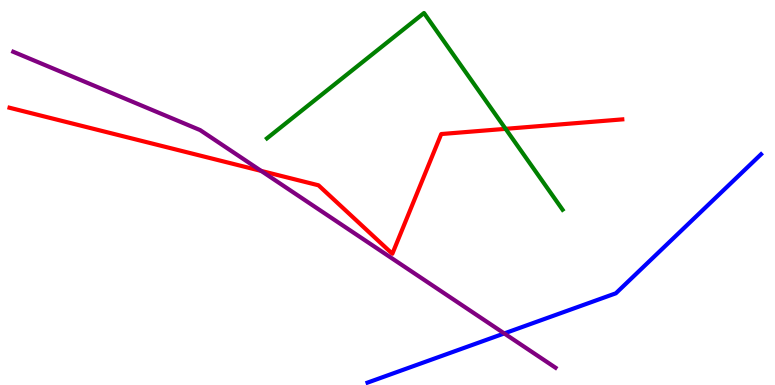[{'lines': ['blue', 'red'], 'intersections': []}, {'lines': ['green', 'red'], 'intersections': [{'x': 6.52, 'y': 6.65}]}, {'lines': ['purple', 'red'], 'intersections': [{'x': 3.37, 'y': 5.56}]}, {'lines': ['blue', 'green'], 'intersections': []}, {'lines': ['blue', 'purple'], 'intersections': [{'x': 6.51, 'y': 1.34}]}, {'lines': ['green', 'purple'], 'intersections': []}]